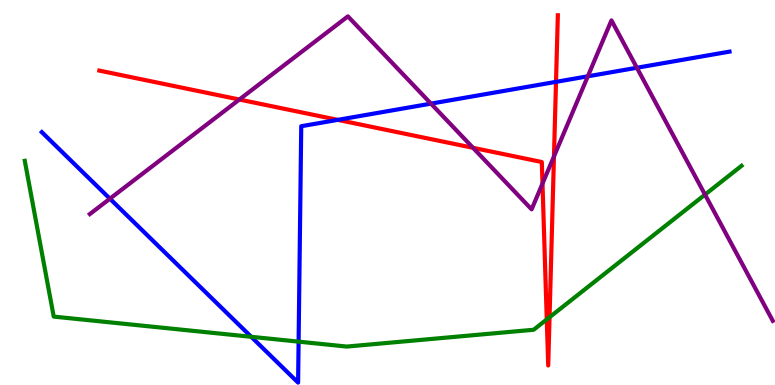[{'lines': ['blue', 'red'], 'intersections': [{'x': 4.36, 'y': 6.89}, {'x': 7.17, 'y': 7.87}]}, {'lines': ['green', 'red'], 'intersections': [{'x': 7.06, 'y': 1.7}, {'x': 7.09, 'y': 1.76}]}, {'lines': ['purple', 'red'], 'intersections': [{'x': 3.09, 'y': 7.41}, {'x': 6.1, 'y': 6.16}, {'x': 7.0, 'y': 5.23}, {'x': 7.15, 'y': 5.94}]}, {'lines': ['blue', 'green'], 'intersections': [{'x': 3.24, 'y': 1.25}, {'x': 3.85, 'y': 1.13}]}, {'lines': ['blue', 'purple'], 'intersections': [{'x': 1.42, 'y': 4.84}, {'x': 5.56, 'y': 7.31}, {'x': 7.58, 'y': 8.02}, {'x': 8.22, 'y': 8.24}]}, {'lines': ['green', 'purple'], 'intersections': [{'x': 9.1, 'y': 4.95}]}]